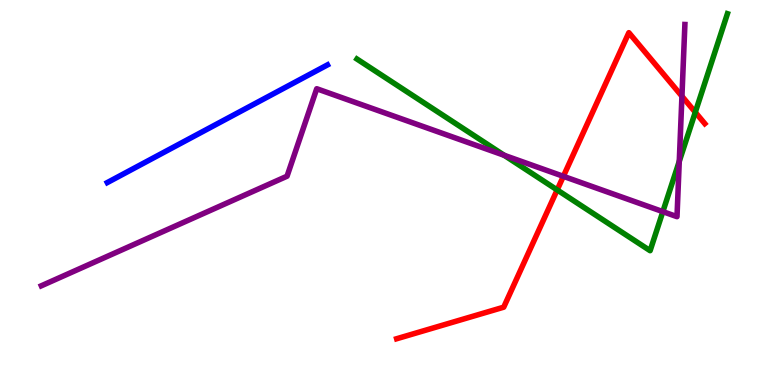[{'lines': ['blue', 'red'], 'intersections': []}, {'lines': ['green', 'red'], 'intersections': [{'x': 7.19, 'y': 5.07}, {'x': 8.97, 'y': 7.08}]}, {'lines': ['purple', 'red'], 'intersections': [{'x': 7.27, 'y': 5.42}, {'x': 8.8, 'y': 7.5}]}, {'lines': ['blue', 'green'], 'intersections': []}, {'lines': ['blue', 'purple'], 'intersections': []}, {'lines': ['green', 'purple'], 'intersections': [{'x': 6.51, 'y': 5.97}, {'x': 8.55, 'y': 4.5}, {'x': 8.76, 'y': 5.81}]}]